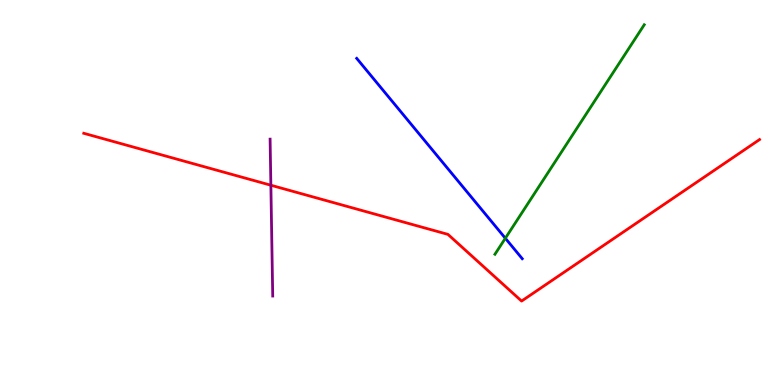[{'lines': ['blue', 'red'], 'intersections': []}, {'lines': ['green', 'red'], 'intersections': []}, {'lines': ['purple', 'red'], 'intersections': [{'x': 3.5, 'y': 5.19}]}, {'lines': ['blue', 'green'], 'intersections': [{'x': 6.52, 'y': 3.81}]}, {'lines': ['blue', 'purple'], 'intersections': []}, {'lines': ['green', 'purple'], 'intersections': []}]